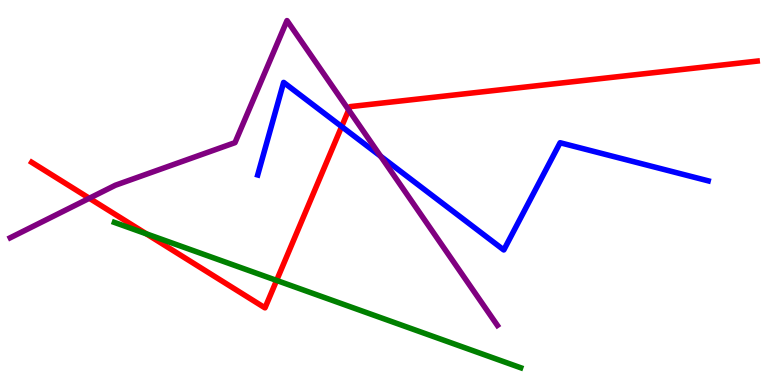[{'lines': ['blue', 'red'], 'intersections': [{'x': 4.41, 'y': 6.71}]}, {'lines': ['green', 'red'], 'intersections': [{'x': 1.89, 'y': 3.93}, {'x': 3.57, 'y': 2.72}]}, {'lines': ['purple', 'red'], 'intersections': [{'x': 1.15, 'y': 4.85}, {'x': 4.5, 'y': 7.14}]}, {'lines': ['blue', 'green'], 'intersections': []}, {'lines': ['blue', 'purple'], 'intersections': [{'x': 4.91, 'y': 5.94}]}, {'lines': ['green', 'purple'], 'intersections': []}]